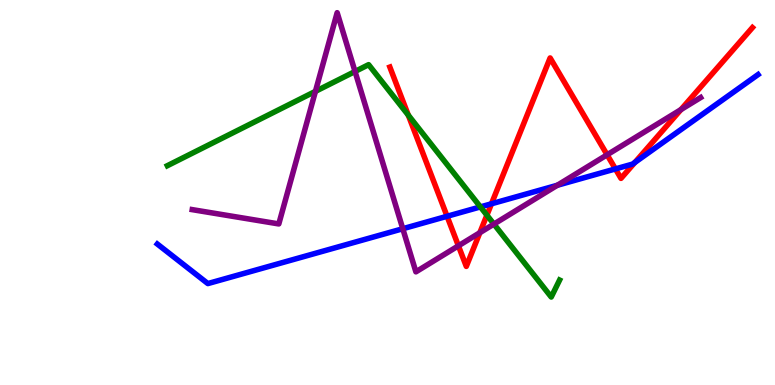[{'lines': ['blue', 'red'], 'intersections': [{'x': 5.77, 'y': 4.38}, {'x': 6.34, 'y': 4.71}, {'x': 7.94, 'y': 5.61}, {'x': 8.19, 'y': 5.78}]}, {'lines': ['green', 'red'], 'intersections': [{'x': 5.27, 'y': 7.01}, {'x': 6.28, 'y': 4.41}]}, {'lines': ['purple', 'red'], 'intersections': [{'x': 5.91, 'y': 3.62}, {'x': 6.19, 'y': 3.96}, {'x': 7.83, 'y': 5.98}, {'x': 8.79, 'y': 7.15}]}, {'lines': ['blue', 'green'], 'intersections': [{'x': 6.2, 'y': 4.63}]}, {'lines': ['blue', 'purple'], 'intersections': [{'x': 5.2, 'y': 4.06}, {'x': 7.19, 'y': 5.19}]}, {'lines': ['green', 'purple'], 'intersections': [{'x': 4.07, 'y': 7.63}, {'x': 4.58, 'y': 8.14}, {'x': 6.37, 'y': 4.18}]}]